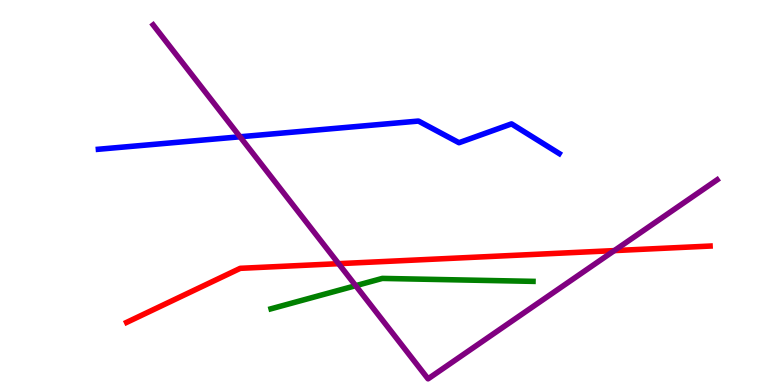[{'lines': ['blue', 'red'], 'intersections': []}, {'lines': ['green', 'red'], 'intersections': []}, {'lines': ['purple', 'red'], 'intersections': [{'x': 4.37, 'y': 3.15}, {'x': 7.93, 'y': 3.49}]}, {'lines': ['blue', 'green'], 'intersections': []}, {'lines': ['blue', 'purple'], 'intersections': [{'x': 3.1, 'y': 6.45}]}, {'lines': ['green', 'purple'], 'intersections': [{'x': 4.59, 'y': 2.58}]}]